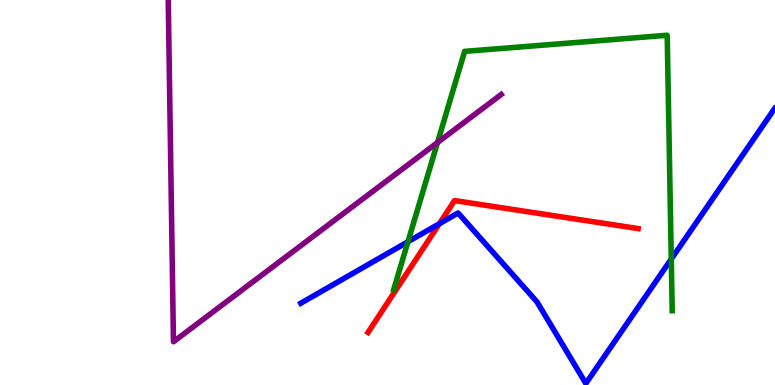[{'lines': ['blue', 'red'], 'intersections': [{'x': 5.67, 'y': 4.19}]}, {'lines': ['green', 'red'], 'intersections': []}, {'lines': ['purple', 'red'], 'intersections': []}, {'lines': ['blue', 'green'], 'intersections': [{'x': 5.26, 'y': 3.72}, {'x': 8.66, 'y': 3.27}]}, {'lines': ['blue', 'purple'], 'intersections': []}, {'lines': ['green', 'purple'], 'intersections': [{'x': 5.65, 'y': 6.3}]}]